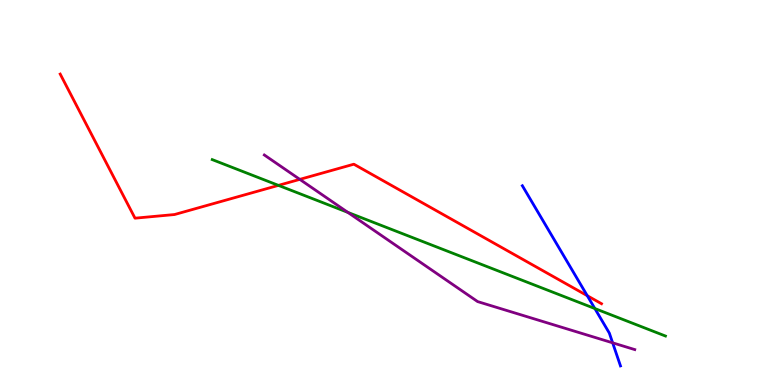[{'lines': ['blue', 'red'], 'intersections': [{'x': 7.58, 'y': 2.32}]}, {'lines': ['green', 'red'], 'intersections': [{'x': 3.59, 'y': 5.19}]}, {'lines': ['purple', 'red'], 'intersections': [{'x': 3.87, 'y': 5.34}]}, {'lines': ['blue', 'green'], 'intersections': [{'x': 7.68, 'y': 1.99}]}, {'lines': ['blue', 'purple'], 'intersections': [{'x': 7.91, 'y': 1.1}]}, {'lines': ['green', 'purple'], 'intersections': [{'x': 4.49, 'y': 4.48}]}]